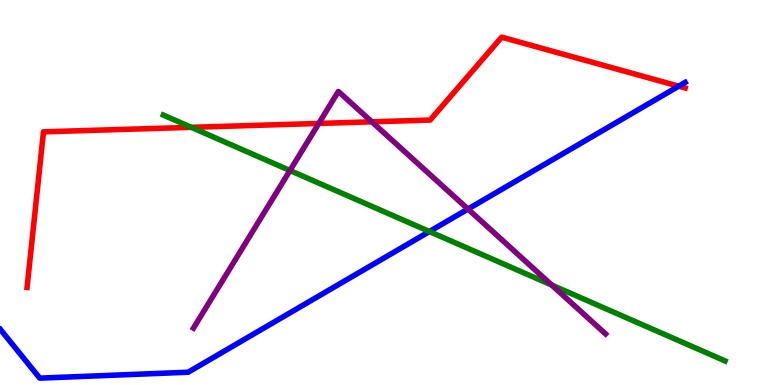[{'lines': ['blue', 'red'], 'intersections': [{'x': 8.76, 'y': 7.76}]}, {'lines': ['green', 'red'], 'intersections': [{'x': 2.47, 'y': 6.69}]}, {'lines': ['purple', 'red'], 'intersections': [{'x': 4.11, 'y': 6.79}, {'x': 4.8, 'y': 6.84}]}, {'lines': ['blue', 'green'], 'intersections': [{'x': 5.54, 'y': 3.99}]}, {'lines': ['blue', 'purple'], 'intersections': [{'x': 6.04, 'y': 4.57}]}, {'lines': ['green', 'purple'], 'intersections': [{'x': 3.74, 'y': 5.57}, {'x': 7.12, 'y': 2.6}]}]